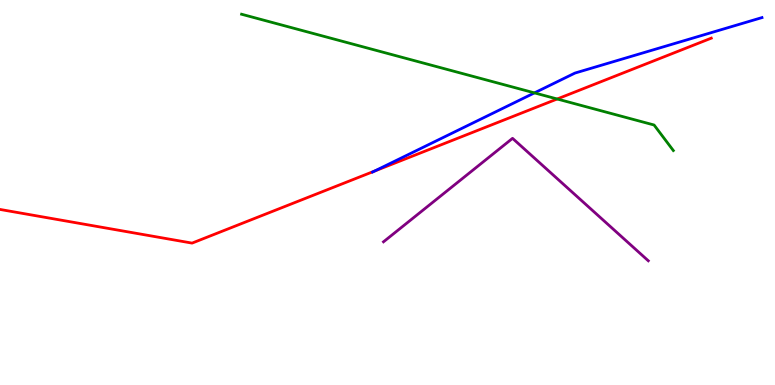[{'lines': ['blue', 'red'], 'intersections': [{'x': 4.83, 'y': 5.55}]}, {'lines': ['green', 'red'], 'intersections': [{'x': 7.19, 'y': 7.43}]}, {'lines': ['purple', 'red'], 'intersections': []}, {'lines': ['blue', 'green'], 'intersections': [{'x': 6.9, 'y': 7.59}]}, {'lines': ['blue', 'purple'], 'intersections': []}, {'lines': ['green', 'purple'], 'intersections': []}]